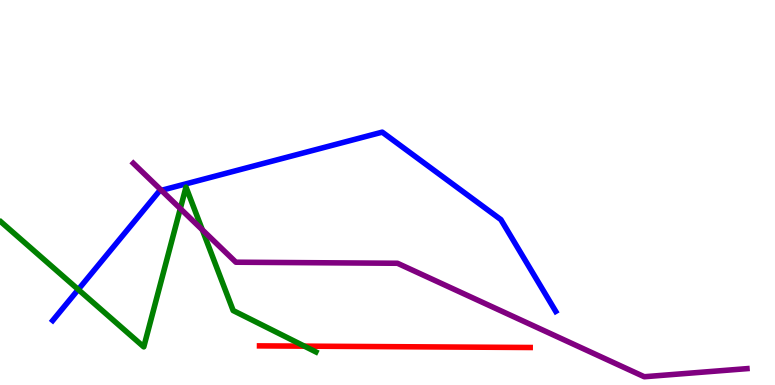[{'lines': ['blue', 'red'], 'intersections': []}, {'lines': ['green', 'red'], 'intersections': [{'x': 3.93, 'y': 1.01}]}, {'lines': ['purple', 'red'], 'intersections': []}, {'lines': ['blue', 'green'], 'intersections': [{'x': 1.01, 'y': 2.48}]}, {'lines': ['blue', 'purple'], 'intersections': [{'x': 2.08, 'y': 5.06}]}, {'lines': ['green', 'purple'], 'intersections': [{'x': 2.33, 'y': 4.58}, {'x': 2.61, 'y': 4.03}]}]